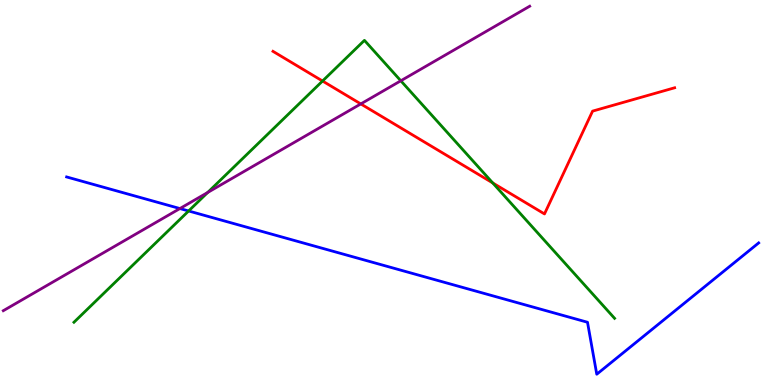[{'lines': ['blue', 'red'], 'intersections': []}, {'lines': ['green', 'red'], 'intersections': [{'x': 4.16, 'y': 7.9}, {'x': 6.36, 'y': 5.25}]}, {'lines': ['purple', 'red'], 'intersections': [{'x': 4.66, 'y': 7.3}]}, {'lines': ['blue', 'green'], 'intersections': [{'x': 2.43, 'y': 4.52}]}, {'lines': ['blue', 'purple'], 'intersections': [{'x': 2.32, 'y': 4.58}]}, {'lines': ['green', 'purple'], 'intersections': [{'x': 2.68, 'y': 5.0}, {'x': 5.17, 'y': 7.9}]}]